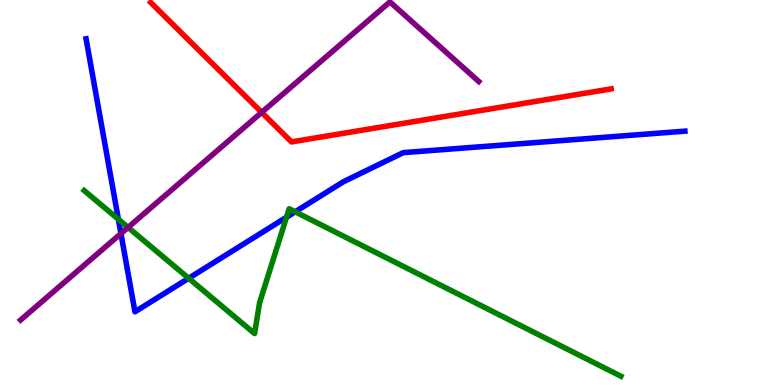[{'lines': ['blue', 'red'], 'intersections': []}, {'lines': ['green', 'red'], 'intersections': []}, {'lines': ['purple', 'red'], 'intersections': [{'x': 3.38, 'y': 7.08}]}, {'lines': ['blue', 'green'], 'intersections': [{'x': 1.53, 'y': 4.3}, {'x': 2.43, 'y': 2.77}, {'x': 3.7, 'y': 4.36}, {'x': 3.81, 'y': 4.5}]}, {'lines': ['blue', 'purple'], 'intersections': [{'x': 1.56, 'y': 3.93}]}, {'lines': ['green', 'purple'], 'intersections': [{'x': 1.65, 'y': 4.09}]}]